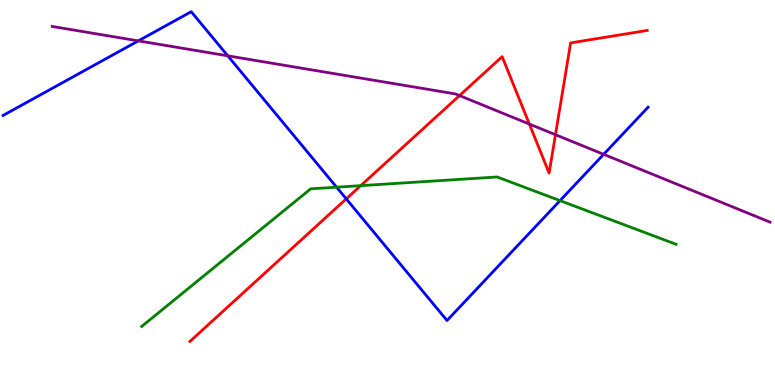[{'lines': ['blue', 'red'], 'intersections': [{'x': 4.47, 'y': 4.83}]}, {'lines': ['green', 'red'], 'intersections': [{'x': 4.65, 'y': 5.18}]}, {'lines': ['purple', 'red'], 'intersections': [{'x': 5.93, 'y': 7.52}, {'x': 6.83, 'y': 6.78}, {'x': 7.17, 'y': 6.5}]}, {'lines': ['blue', 'green'], 'intersections': [{'x': 4.34, 'y': 5.14}, {'x': 7.23, 'y': 4.79}]}, {'lines': ['blue', 'purple'], 'intersections': [{'x': 1.79, 'y': 8.94}, {'x': 2.94, 'y': 8.55}, {'x': 7.79, 'y': 5.99}]}, {'lines': ['green', 'purple'], 'intersections': []}]